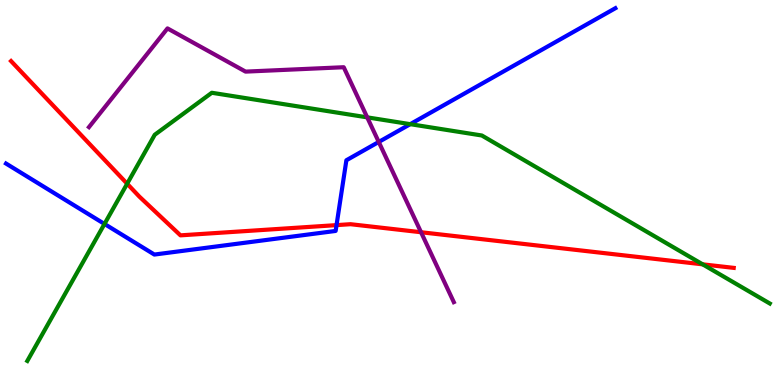[{'lines': ['blue', 'red'], 'intersections': [{'x': 4.34, 'y': 4.15}]}, {'lines': ['green', 'red'], 'intersections': [{'x': 1.64, 'y': 5.23}, {'x': 9.07, 'y': 3.13}]}, {'lines': ['purple', 'red'], 'intersections': [{'x': 5.43, 'y': 3.97}]}, {'lines': ['blue', 'green'], 'intersections': [{'x': 1.35, 'y': 4.18}, {'x': 5.29, 'y': 6.77}]}, {'lines': ['blue', 'purple'], 'intersections': [{'x': 4.89, 'y': 6.31}]}, {'lines': ['green', 'purple'], 'intersections': [{'x': 4.74, 'y': 6.95}]}]